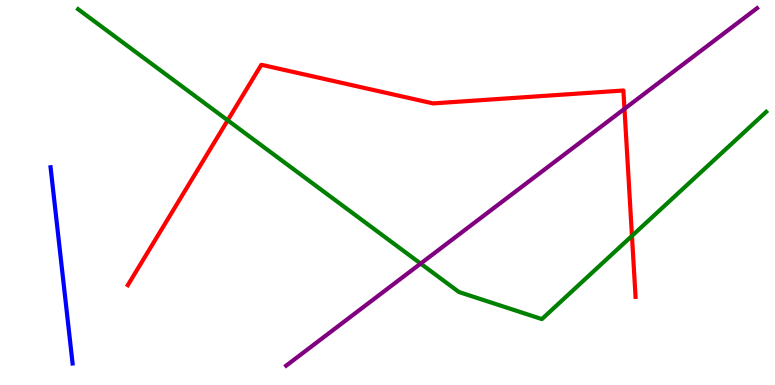[{'lines': ['blue', 'red'], 'intersections': []}, {'lines': ['green', 'red'], 'intersections': [{'x': 2.94, 'y': 6.88}, {'x': 8.15, 'y': 3.87}]}, {'lines': ['purple', 'red'], 'intersections': [{'x': 8.06, 'y': 7.17}]}, {'lines': ['blue', 'green'], 'intersections': []}, {'lines': ['blue', 'purple'], 'intersections': []}, {'lines': ['green', 'purple'], 'intersections': [{'x': 5.43, 'y': 3.15}]}]